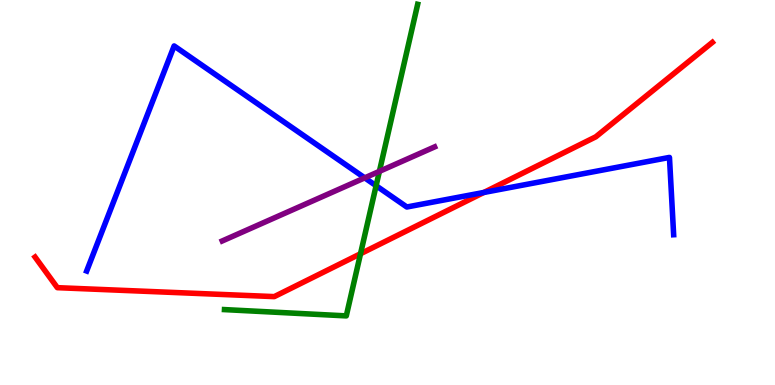[{'lines': ['blue', 'red'], 'intersections': [{'x': 6.24, 'y': 5.0}]}, {'lines': ['green', 'red'], 'intersections': [{'x': 4.65, 'y': 3.41}]}, {'lines': ['purple', 'red'], 'intersections': []}, {'lines': ['blue', 'green'], 'intersections': [{'x': 4.85, 'y': 5.18}]}, {'lines': ['blue', 'purple'], 'intersections': [{'x': 4.71, 'y': 5.38}]}, {'lines': ['green', 'purple'], 'intersections': [{'x': 4.9, 'y': 5.55}]}]